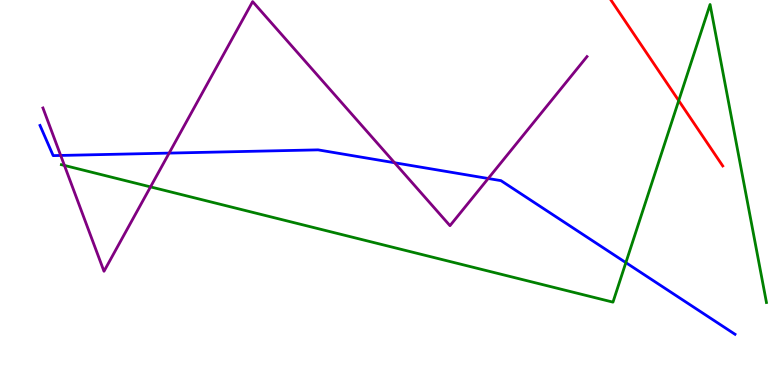[{'lines': ['blue', 'red'], 'intersections': []}, {'lines': ['green', 'red'], 'intersections': [{'x': 8.76, 'y': 7.39}]}, {'lines': ['purple', 'red'], 'intersections': []}, {'lines': ['blue', 'green'], 'intersections': [{'x': 8.08, 'y': 3.18}]}, {'lines': ['blue', 'purple'], 'intersections': [{'x': 0.783, 'y': 5.96}, {'x': 2.18, 'y': 6.02}, {'x': 5.09, 'y': 5.77}, {'x': 6.3, 'y': 5.36}]}, {'lines': ['green', 'purple'], 'intersections': [{'x': 0.831, 'y': 5.7}, {'x': 1.94, 'y': 5.15}]}]